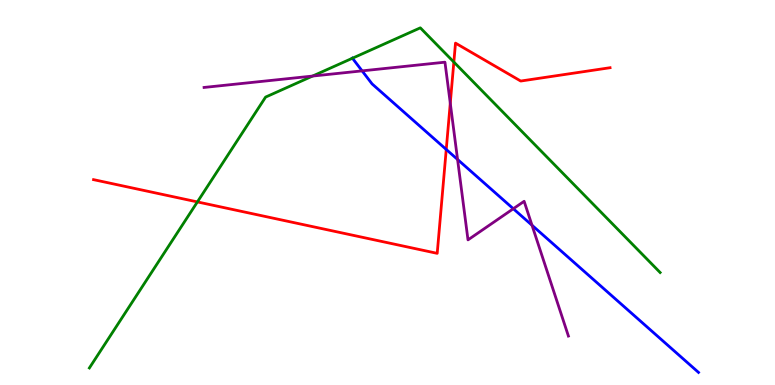[{'lines': ['blue', 'red'], 'intersections': [{'x': 5.76, 'y': 6.12}]}, {'lines': ['green', 'red'], 'intersections': [{'x': 2.55, 'y': 4.76}, {'x': 5.86, 'y': 8.39}]}, {'lines': ['purple', 'red'], 'intersections': [{'x': 5.81, 'y': 7.32}]}, {'lines': ['blue', 'green'], 'intersections': [{'x': 4.55, 'y': 8.49}]}, {'lines': ['blue', 'purple'], 'intersections': [{'x': 4.67, 'y': 8.16}, {'x': 5.9, 'y': 5.86}, {'x': 6.62, 'y': 4.58}, {'x': 6.86, 'y': 4.15}]}, {'lines': ['green', 'purple'], 'intersections': [{'x': 4.03, 'y': 8.02}]}]